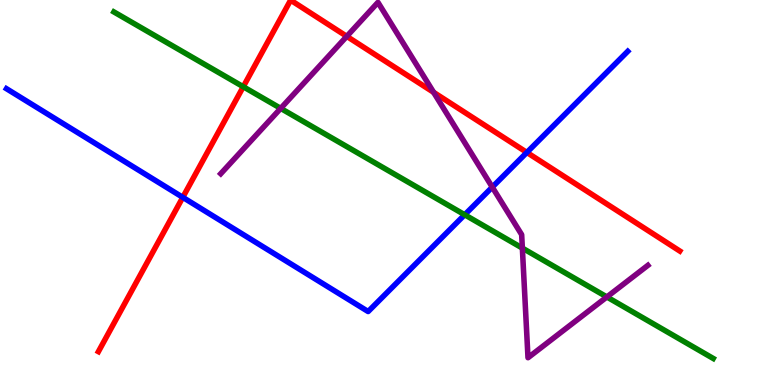[{'lines': ['blue', 'red'], 'intersections': [{'x': 2.36, 'y': 4.87}, {'x': 6.8, 'y': 6.04}]}, {'lines': ['green', 'red'], 'intersections': [{'x': 3.14, 'y': 7.75}]}, {'lines': ['purple', 'red'], 'intersections': [{'x': 4.47, 'y': 9.06}, {'x': 5.59, 'y': 7.6}]}, {'lines': ['blue', 'green'], 'intersections': [{'x': 6.0, 'y': 4.42}]}, {'lines': ['blue', 'purple'], 'intersections': [{'x': 6.35, 'y': 5.14}]}, {'lines': ['green', 'purple'], 'intersections': [{'x': 3.62, 'y': 7.18}, {'x': 6.74, 'y': 3.56}, {'x': 7.83, 'y': 2.29}]}]